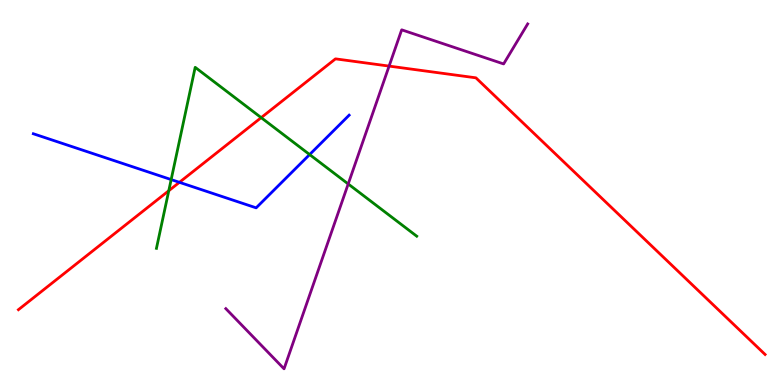[{'lines': ['blue', 'red'], 'intersections': [{'x': 2.32, 'y': 5.26}]}, {'lines': ['green', 'red'], 'intersections': [{'x': 2.18, 'y': 5.05}, {'x': 3.37, 'y': 6.94}]}, {'lines': ['purple', 'red'], 'intersections': [{'x': 5.02, 'y': 8.28}]}, {'lines': ['blue', 'green'], 'intersections': [{'x': 2.21, 'y': 5.34}, {'x': 4.0, 'y': 5.99}]}, {'lines': ['blue', 'purple'], 'intersections': []}, {'lines': ['green', 'purple'], 'intersections': [{'x': 4.49, 'y': 5.22}]}]